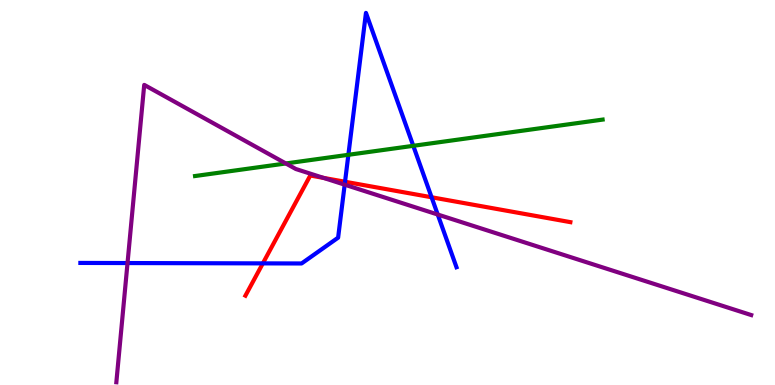[{'lines': ['blue', 'red'], 'intersections': [{'x': 3.39, 'y': 3.16}, {'x': 4.45, 'y': 5.28}, {'x': 5.57, 'y': 4.88}]}, {'lines': ['green', 'red'], 'intersections': []}, {'lines': ['purple', 'red'], 'intersections': [{'x': 4.17, 'y': 5.38}]}, {'lines': ['blue', 'green'], 'intersections': [{'x': 4.5, 'y': 5.98}, {'x': 5.33, 'y': 6.21}]}, {'lines': ['blue', 'purple'], 'intersections': [{'x': 1.65, 'y': 3.17}, {'x': 4.45, 'y': 5.2}, {'x': 5.65, 'y': 4.43}]}, {'lines': ['green', 'purple'], 'intersections': [{'x': 3.69, 'y': 5.75}]}]